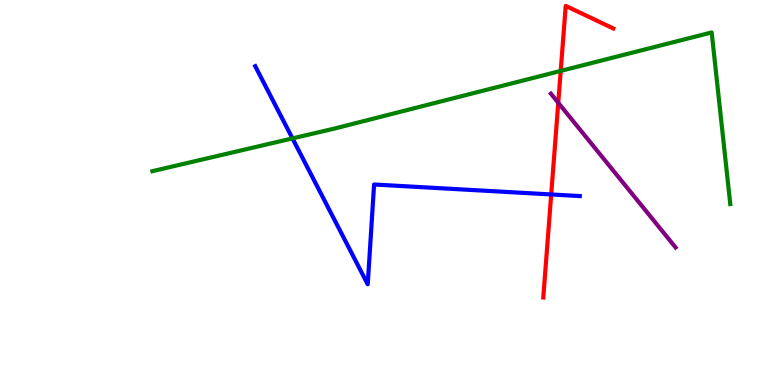[{'lines': ['blue', 'red'], 'intersections': [{'x': 7.11, 'y': 4.95}]}, {'lines': ['green', 'red'], 'intersections': [{'x': 7.23, 'y': 8.16}]}, {'lines': ['purple', 'red'], 'intersections': [{'x': 7.2, 'y': 7.33}]}, {'lines': ['blue', 'green'], 'intersections': [{'x': 3.77, 'y': 6.41}]}, {'lines': ['blue', 'purple'], 'intersections': []}, {'lines': ['green', 'purple'], 'intersections': []}]